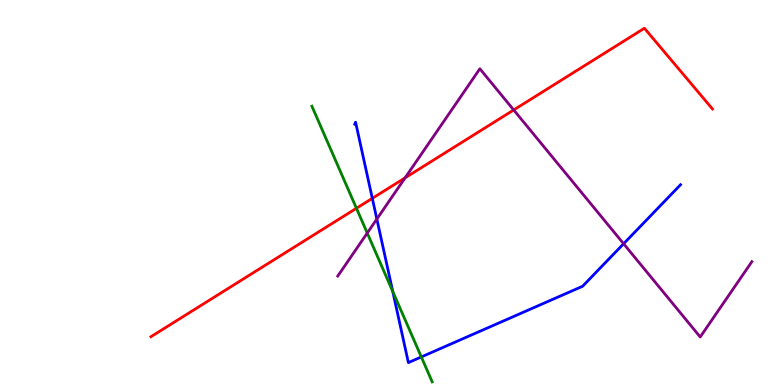[{'lines': ['blue', 'red'], 'intersections': [{'x': 4.8, 'y': 4.85}]}, {'lines': ['green', 'red'], 'intersections': [{'x': 4.6, 'y': 4.59}]}, {'lines': ['purple', 'red'], 'intersections': [{'x': 5.23, 'y': 5.38}, {'x': 6.63, 'y': 7.14}]}, {'lines': ['blue', 'green'], 'intersections': [{'x': 5.07, 'y': 2.43}, {'x': 5.44, 'y': 0.729}]}, {'lines': ['blue', 'purple'], 'intersections': [{'x': 4.86, 'y': 4.31}, {'x': 8.05, 'y': 3.67}]}, {'lines': ['green', 'purple'], 'intersections': [{'x': 4.74, 'y': 3.95}]}]